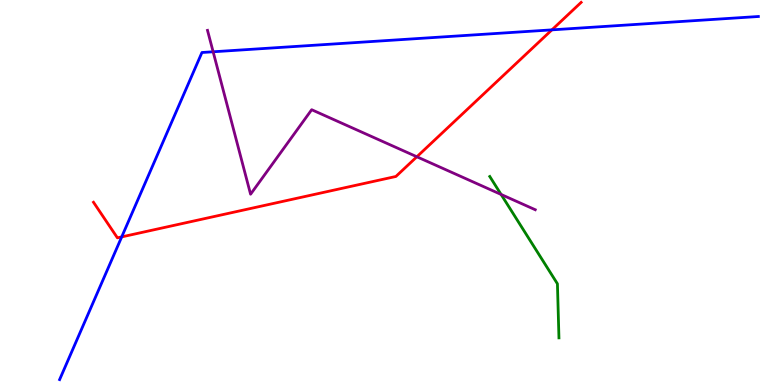[{'lines': ['blue', 'red'], 'intersections': [{'x': 1.57, 'y': 3.85}, {'x': 7.12, 'y': 9.22}]}, {'lines': ['green', 'red'], 'intersections': []}, {'lines': ['purple', 'red'], 'intersections': [{'x': 5.38, 'y': 5.93}]}, {'lines': ['blue', 'green'], 'intersections': []}, {'lines': ['blue', 'purple'], 'intersections': [{'x': 2.75, 'y': 8.66}]}, {'lines': ['green', 'purple'], 'intersections': [{'x': 6.47, 'y': 4.95}]}]